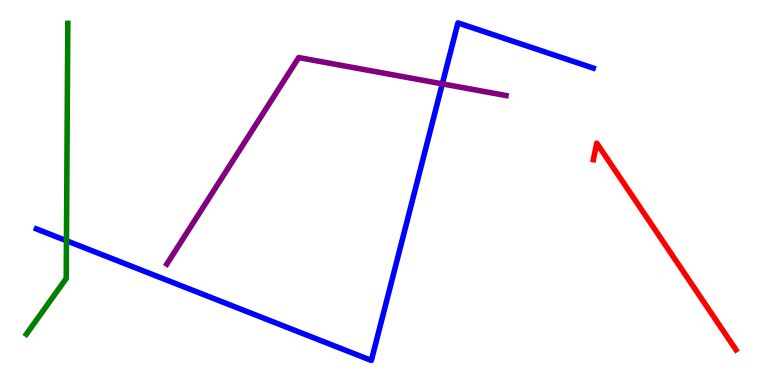[{'lines': ['blue', 'red'], 'intersections': []}, {'lines': ['green', 'red'], 'intersections': []}, {'lines': ['purple', 'red'], 'intersections': []}, {'lines': ['blue', 'green'], 'intersections': [{'x': 0.857, 'y': 3.75}]}, {'lines': ['blue', 'purple'], 'intersections': [{'x': 5.71, 'y': 7.82}]}, {'lines': ['green', 'purple'], 'intersections': []}]